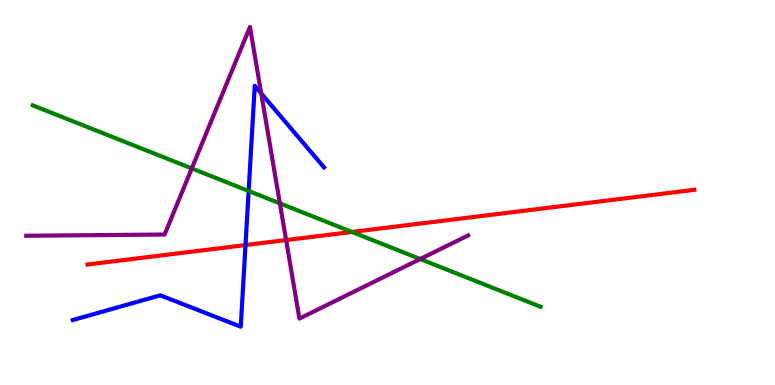[{'lines': ['blue', 'red'], 'intersections': [{'x': 3.17, 'y': 3.63}]}, {'lines': ['green', 'red'], 'intersections': [{'x': 4.54, 'y': 3.98}]}, {'lines': ['purple', 'red'], 'intersections': [{'x': 3.69, 'y': 3.76}]}, {'lines': ['blue', 'green'], 'intersections': [{'x': 3.21, 'y': 5.04}]}, {'lines': ['blue', 'purple'], 'intersections': [{'x': 3.37, 'y': 7.57}]}, {'lines': ['green', 'purple'], 'intersections': [{'x': 2.47, 'y': 5.63}, {'x': 3.61, 'y': 4.72}, {'x': 5.42, 'y': 3.27}]}]